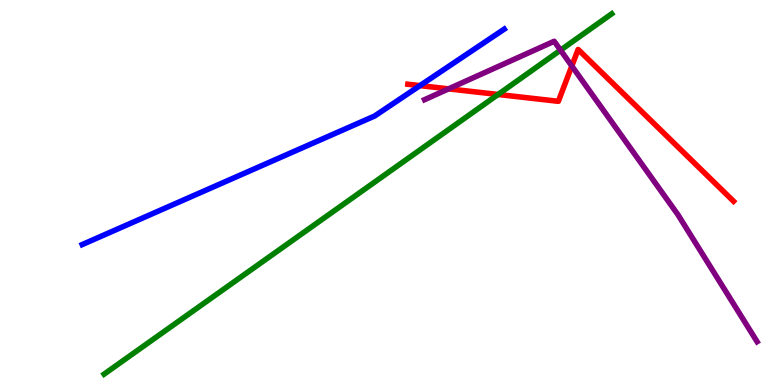[{'lines': ['blue', 'red'], 'intersections': [{'x': 5.42, 'y': 7.78}]}, {'lines': ['green', 'red'], 'intersections': [{'x': 6.43, 'y': 7.55}]}, {'lines': ['purple', 'red'], 'intersections': [{'x': 5.79, 'y': 7.69}, {'x': 7.38, 'y': 8.29}]}, {'lines': ['blue', 'green'], 'intersections': []}, {'lines': ['blue', 'purple'], 'intersections': []}, {'lines': ['green', 'purple'], 'intersections': [{'x': 7.23, 'y': 8.7}]}]